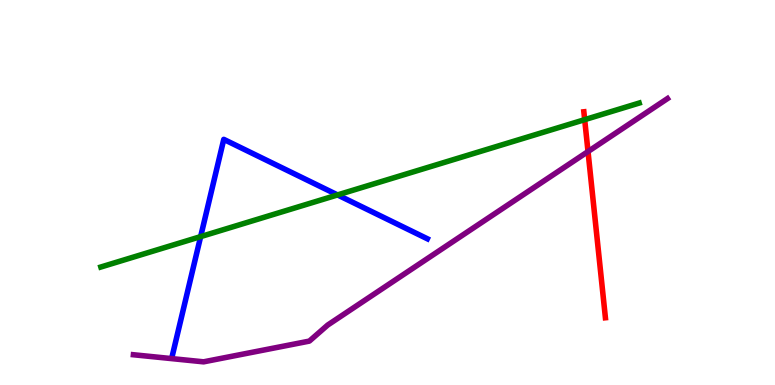[{'lines': ['blue', 'red'], 'intersections': []}, {'lines': ['green', 'red'], 'intersections': [{'x': 7.54, 'y': 6.89}]}, {'lines': ['purple', 'red'], 'intersections': [{'x': 7.59, 'y': 6.06}]}, {'lines': ['blue', 'green'], 'intersections': [{'x': 2.59, 'y': 3.85}, {'x': 4.36, 'y': 4.94}]}, {'lines': ['blue', 'purple'], 'intersections': []}, {'lines': ['green', 'purple'], 'intersections': []}]